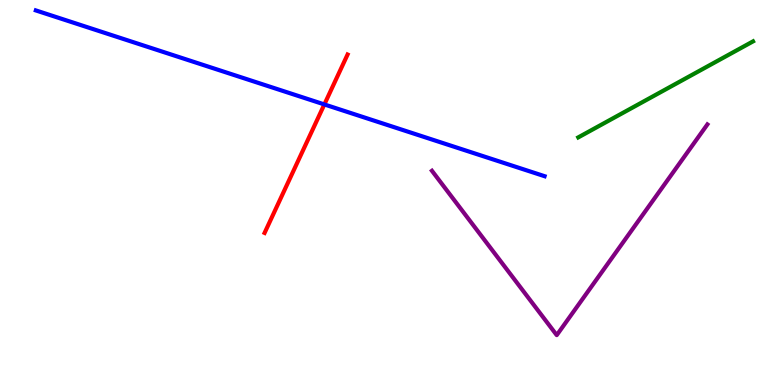[{'lines': ['blue', 'red'], 'intersections': [{'x': 4.19, 'y': 7.29}]}, {'lines': ['green', 'red'], 'intersections': []}, {'lines': ['purple', 'red'], 'intersections': []}, {'lines': ['blue', 'green'], 'intersections': []}, {'lines': ['blue', 'purple'], 'intersections': []}, {'lines': ['green', 'purple'], 'intersections': []}]